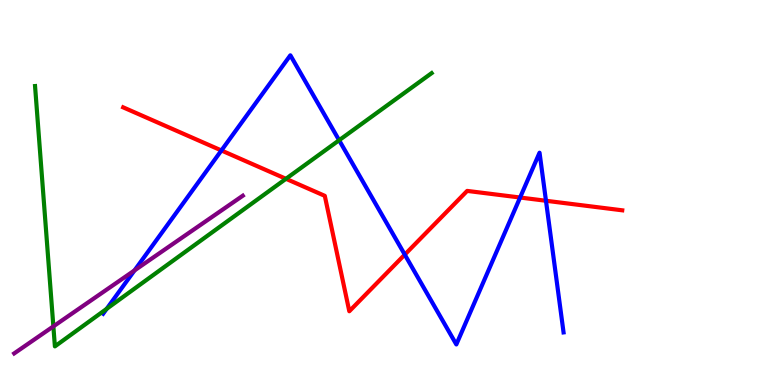[{'lines': ['blue', 'red'], 'intersections': [{'x': 2.86, 'y': 6.09}, {'x': 5.22, 'y': 3.39}, {'x': 6.71, 'y': 4.87}, {'x': 7.04, 'y': 4.79}]}, {'lines': ['green', 'red'], 'intersections': [{'x': 3.69, 'y': 5.36}]}, {'lines': ['purple', 'red'], 'intersections': []}, {'lines': ['blue', 'green'], 'intersections': [{'x': 1.38, 'y': 1.98}, {'x': 4.38, 'y': 6.36}]}, {'lines': ['blue', 'purple'], 'intersections': [{'x': 1.74, 'y': 2.98}]}, {'lines': ['green', 'purple'], 'intersections': [{'x': 0.689, 'y': 1.52}]}]